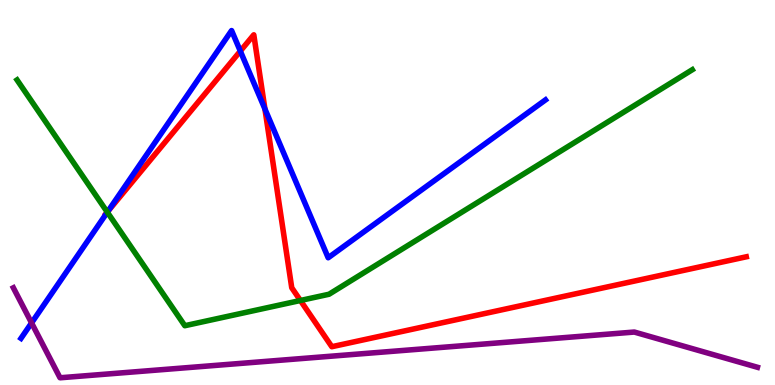[{'lines': ['blue', 'red'], 'intersections': [{'x': 1.39, 'y': 4.51}, {'x': 3.1, 'y': 8.67}, {'x': 3.42, 'y': 7.17}]}, {'lines': ['green', 'red'], 'intersections': [{'x': 1.38, 'y': 4.49}, {'x': 3.88, 'y': 2.2}]}, {'lines': ['purple', 'red'], 'intersections': []}, {'lines': ['blue', 'green'], 'intersections': [{'x': 1.38, 'y': 4.49}]}, {'lines': ['blue', 'purple'], 'intersections': [{'x': 0.407, 'y': 1.61}]}, {'lines': ['green', 'purple'], 'intersections': []}]